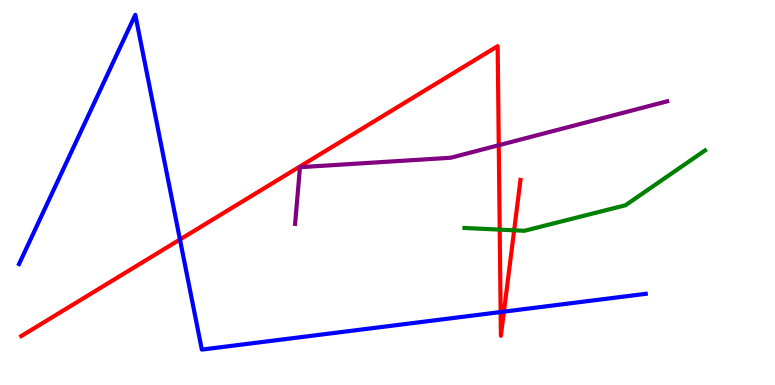[{'lines': ['blue', 'red'], 'intersections': [{'x': 2.32, 'y': 3.78}, {'x': 6.46, 'y': 1.89}, {'x': 6.5, 'y': 1.91}]}, {'lines': ['green', 'red'], 'intersections': [{'x': 6.45, 'y': 4.04}, {'x': 6.63, 'y': 4.02}]}, {'lines': ['purple', 'red'], 'intersections': [{'x': 6.44, 'y': 6.23}]}, {'lines': ['blue', 'green'], 'intersections': []}, {'lines': ['blue', 'purple'], 'intersections': []}, {'lines': ['green', 'purple'], 'intersections': []}]